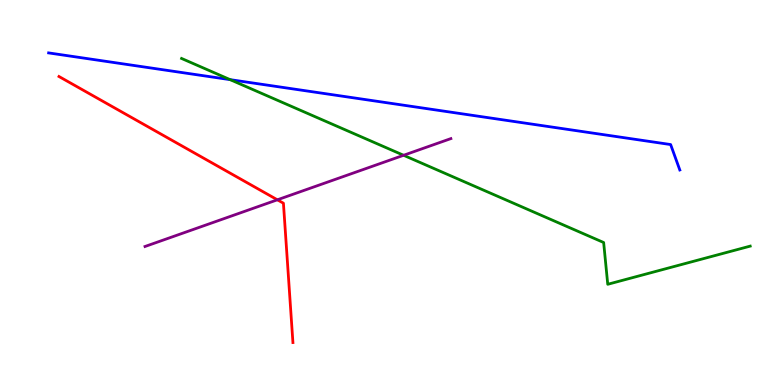[{'lines': ['blue', 'red'], 'intersections': []}, {'lines': ['green', 'red'], 'intersections': []}, {'lines': ['purple', 'red'], 'intersections': [{'x': 3.58, 'y': 4.81}]}, {'lines': ['blue', 'green'], 'intersections': [{'x': 2.97, 'y': 7.93}]}, {'lines': ['blue', 'purple'], 'intersections': []}, {'lines': ['green', 'purple'], 'intersections': [{'x': 5.21, 'y': 5.97}]}]